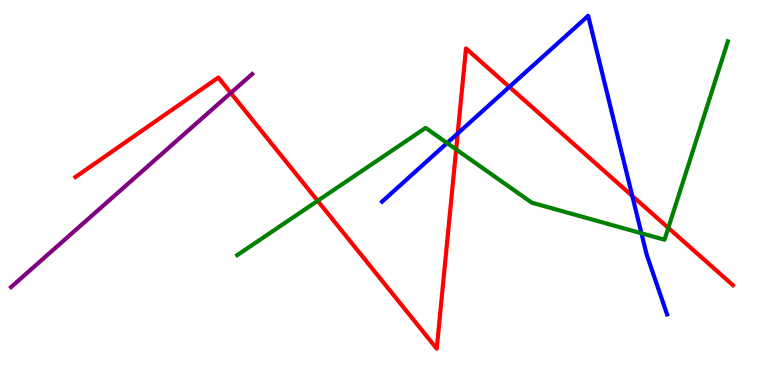[{'lines': ['blue', 'red'], 'intersections': [{'x': 5.91, 'y': 6.53}, {'x': 6.57, 'y': 7.74}, {'x': 8.16, 'y': 4.91}]}, {'lines': ['green', 'red'], 'intersections': [{'x': 4.1, 'y': 4.78}, {'x': 5.89, 'y': 6.12}, {'x': 8.62, 'y': 4.08}]}, {'lines': ['purple', 'red'], 'intersections': [{'x': 2.98, 'y': 7.59}]}, {'lines': ['blue', 'green'], 'intersections': [{'x': 5.77, 'y': 6.28}, {'x': 8.28, 'y': 3.94}]}, {'lines': ['blue', 'purple'], 'intersections': []}, {'lines': ['green', 'purple'], 'intersections': []}]